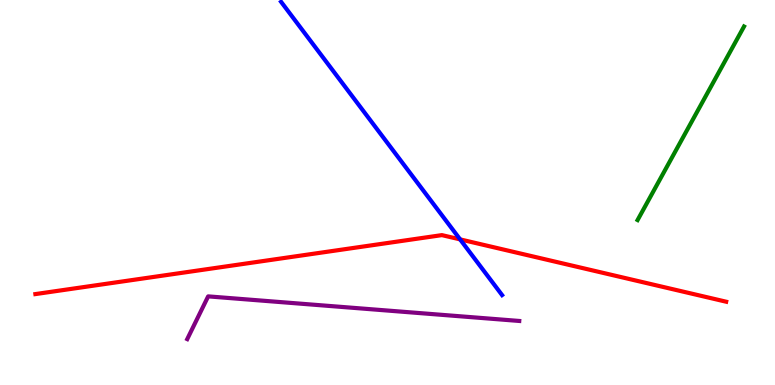[{'lines': ['blue', 'red'], 'intersections': [{'x': 5.94, 'y': 3.78}]}, {'lines': ['green', 'red'], 'intersections': []}, {'lines': ['purple', 'red'], 'intersections': []}, {'lines': ['blue', 'green'], 'intersections': []}, {'lines': ['blue', 'purple'], 'intersections': []}, {'lines': ['green', 'purple'], 'intersections': []}]